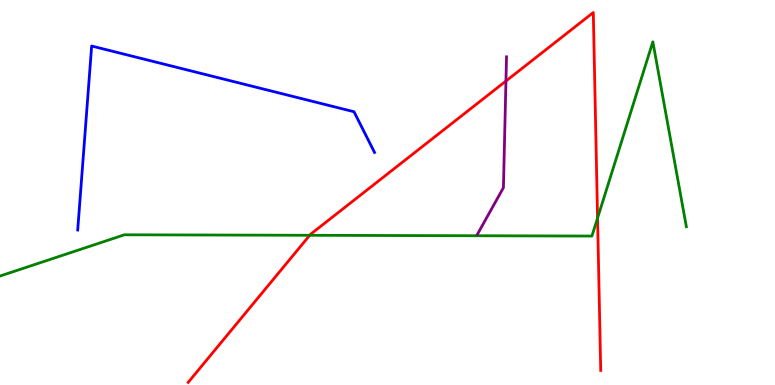[{'lines': ['blue', 'red'], 'intersections': []}, {'lines': ['green', 'red'], 'intersections': [{'x': 4.0, 'y': 3.89}, {'x': 7.71, 'y': 4.34}]}, {'lines': ['purple', 'red'], 'intersections': [{'x': 6.53, 'y': 7.9}]}, {'lines': ['blue', 'green'], 'intersections': []}, {'lines': ['blue', 'purple'], 'intersections': []}, {'lines': ['green', 'purple'], 'intersections': []}]